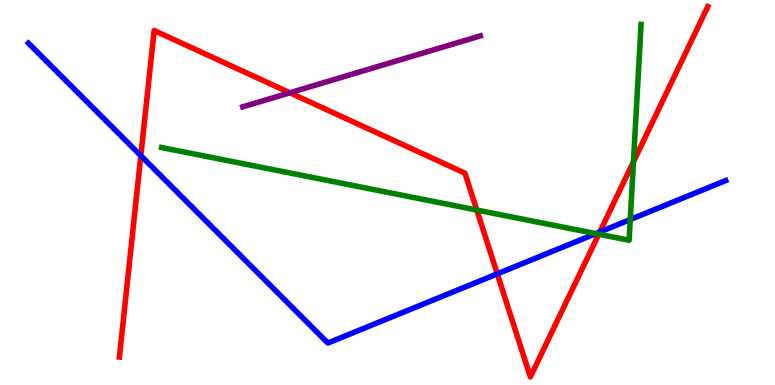[{'lines': ['blue', 'red'], 'intersections': [{'x': 1.82, 'y': 5.96}, {'x': 6.42, 'y': 2.89}, {'x': 7.74, 'y': 3.97}]}, {'lines': ['green', 'red'], 'intersections': [{'x': 6.15, 'y': 4.54}, {'x': 7.73, 'y': 3.92}, {'x': 8.17, 'y': 5.8}]}, {'lines': ['purple', 'red'], 'intersections': [{'x': 3.74, 'y': 7.59}]}, {'lines': ['blue', 'green'], 'intersections': [{'x': 7.69, 'y': 3.93}, {'x': 8.13, 'y': 4.3}]}, {'lines': ['blue', 'purple'], 'intersections': []}, {'lines': ['green', 'purple'], 'intersections': []}]